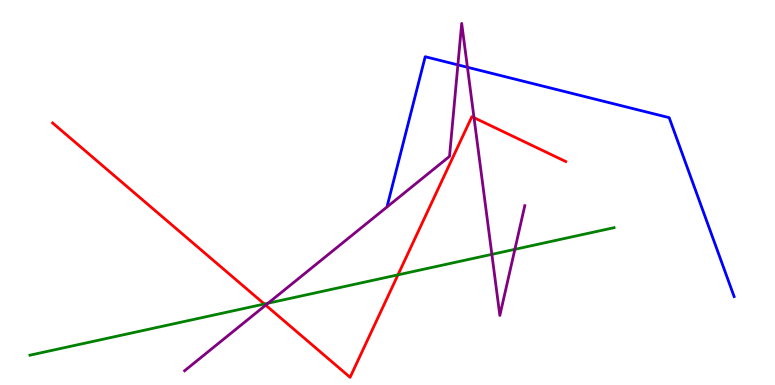[{'lines': ['blue', 'red'], 'intersections': []}, {'lines': ['green', 'red'], 'intersections': [{'x': 3.41, 'y': 2.1}, {'x': 5.14, 'y': 2.86}]}, {'lines': ['purple', 'red'], 'intersections': [{'x': 3.43, 'y': 2.07}, {'x': 6.12, 'y': 6.94}]}, {'lines': ['blue', 'green'], 'intersections': []}, {'lines': ['blue', 'purple'], 'intersections': [{'x': 5.91, 'y': 8.31}, {'x': 6.03, 'y': 8.25}]}, {'lines': ['green', 'purple'], 'intersections': [{'x': 3.46, 'y': 2.12}, {'x': 6.35, 'y': 3.39}, {'x': 6.64, 'y': 3.52}]}]